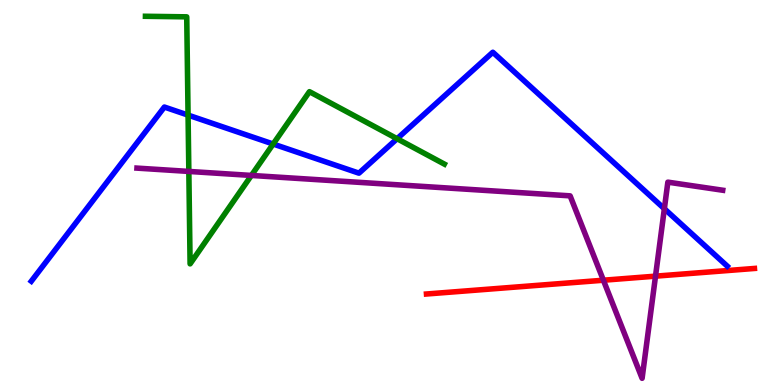[{'lines': ['blue', 'red'], 'intersections': []}, {'lines': ['green', 'red'], 'intersections': []}, {'lines': ['purple', 'red'], 'intersections': [{'x': 7.79, 'y': 2.72}, {'x': 8.46, 'y': 2.83}]}, {'lines': ['blue', 'green'], 'intersections': [{'x': 2.43, 'y': 7.01}, {'x': 3.52, 'y': 6.26}, {'x': 5.12, 'y': 6.4}]}, {'lines': ['blue', 'purple'], 'intersections': [{'x': 8.57, 'y': 4.58}]}, {'lines': ['green', 'purple'], 'intersections': [{'x': 2.44, 'y': 5.55}, {'x': 3.24, 'y': 5.44}]}]